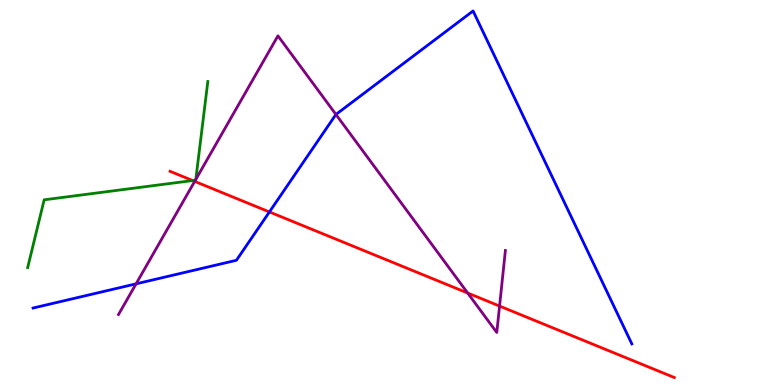[{'lines': ['blue', 'red'], 'intersections': [{'x': 3.48, 'y': 4.49}]}, {'lines': ['green', 'red'], 'intersections': [{'x': 2.49, 'y': 5.31}]}, {'lines': ['purple', 'red'], 'intersections': [{'x': 2.51, 'y': 5.29}, {'x': 6.03, 'y': 2.39}, {'x': 6.45, 'y': 2.05}]}, {'lines': ['blue', 'green'], 'intersections': []}, {'lines': ['blue', 'purple'], 'intersections': [{'x': 1.76, 'y': 2.63}, {'x': 4.33, 'y': 7.03}]}, {'lines': ['green', 'purple'], 'intersections': [{'x': 2.52, 'y': 5.32}, {'x': 2.53, 'y': 5.34}]}]